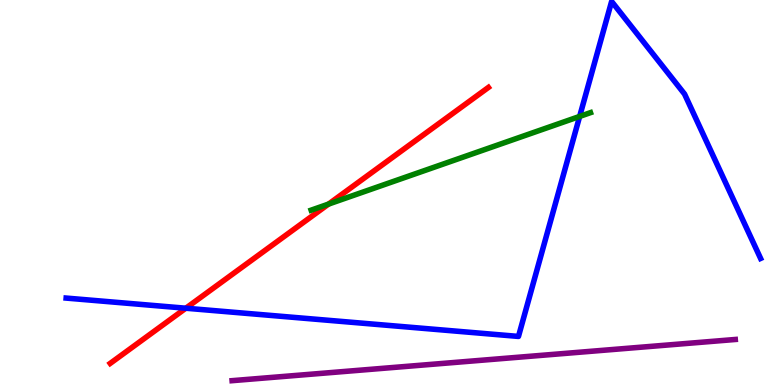[{'lines': ['blue', 'red'], 'intersections': [{'x': 2.4, 'y': 1.99}]}, {'lines': ['green', 'red'], 'intersections': [{'x': 4.24, 'y': 4.7}]}, {'lines': ['purple', 'red'], 'intersections': []}, {'lines': ['blue', 'green'], 'intersections': [{'x': 7.48, 'y': 6.98}]}, {'lines': ['blue', 'purple'], 'intersections': []}, {'lines': ['green', 'purple'], 'intersections': []}]